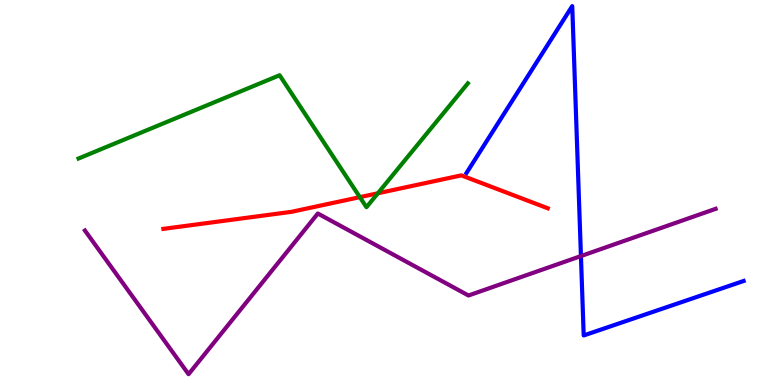[{'lines': ['blue', 'red'], 'intersections': []}, {'lines': ['green', 'red'], 'intersections': [{'x': 4.64, 'y': 4.88}, {'x': 4.88, 'y': 4.98}]}, {'lines': ['purple', 'red'], 'intersections': []}, {'lines': ['blue', 'green'], 'intersections': []}, {'lines': ['blue', 'purple'], 'intersections': [{'x': 7.5, 'y': 3.35}]}, {'lines': ['green', 'purple'], 'intersections': []}]